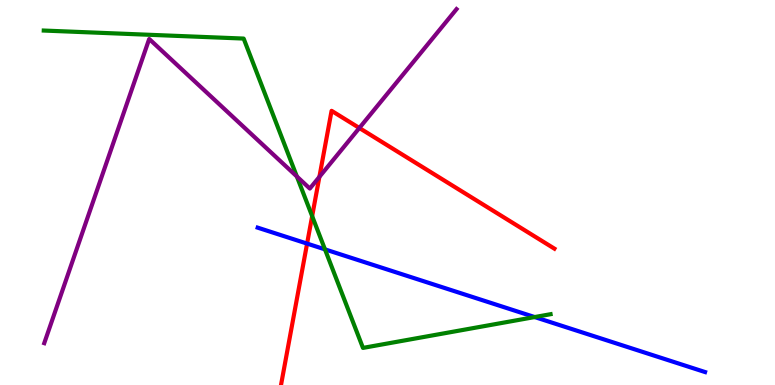[{'lines': ['blue', 'red'], 'intersections': [{'x': 3.96, 'y': 3.67}]}, {'lines': ['green', 'red'], 'intersections': [{'x': 4.03, 'y': 4.39}]}, {'lines': ['purple', 'red'], 'intersections': [{'x': 4.12, 'y': 5.41}, {'x': 4.64, 'y': 6.68}]}, {'lines': ['blue', 'green'], 'intersections': [{'x': 4.19, 'y': 3.52}, {'x': 6.9, 'y': 1.76}]}, {'lines': ['blue', 'purple'], 'intersections': []}, {'lines': ['green', 'purple'], 'intersections': [{'x': 3.83, 'y': 5.42}]}]